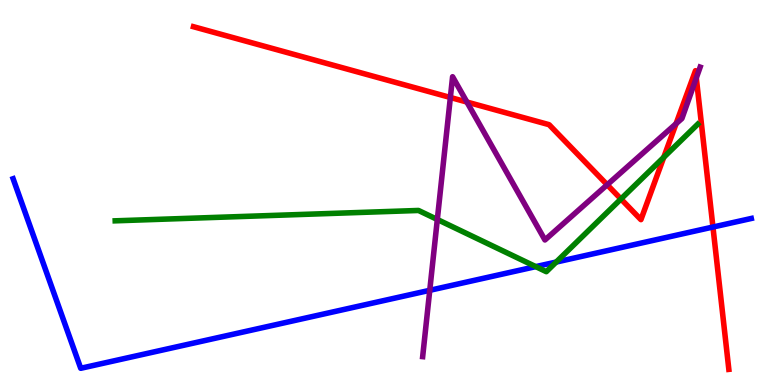[{'lines': ['blue', 'red'], 'intersections': [{'x': 9.2, 'y': 4.1}]}, {'lines': ['green', 'red'], 'intersections': [{'x': 8.01, 'y': 4.83}, {'x': 8.56, 'y': 5.91}]}, {'lines': ['purple', 'red'], 'intersections': [{'x': 5.81, 'y': 7.47}, {'x': 6.02, 'y': 7.35}, {'x': 7.83, 'y': 5.2}, {'x': 8.72, 'y': 6.79}, {'x': 8.98, 'y': 7.98}]}, {'lines': ['blue', 'green'], 'intersections': [{'x': 6.91, 'y': 3.07}, {'x': 7.18, 'y': 3.19}]}, {'lines': ['blue', 'purple'], 'intersections': [{'x': 5.55, 'y': 2.46}]}, {'lines': ['green', 'purple'], 'intersections': [{'x': 5.64, 'y': 4.3}]}]